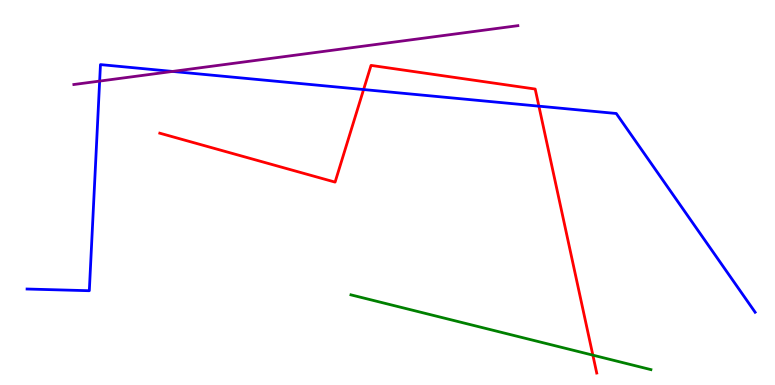[{'lines': ['blue', 'red'], 'intersections': [{'x': 4.69, 'y': 7.67}, {'x': 6.95, 'y': 7.24}]}, {'lines': ['green', 'red'], 'intersections': [{'x': 7.65, 'y': 0.775}]}, {'lines': ['purple', 'red'], 'intersections': []}, {'lines': ['blue', 'green'], 'intersections': []}, {'lines': ['blue', 'purple'], 'intersections': [{'x': 1.29, 'y': 7.89}, {'x': 2.23, 'y': 8.14}]}, {'lines': ['green', 'purple'], 'intersections': []}]